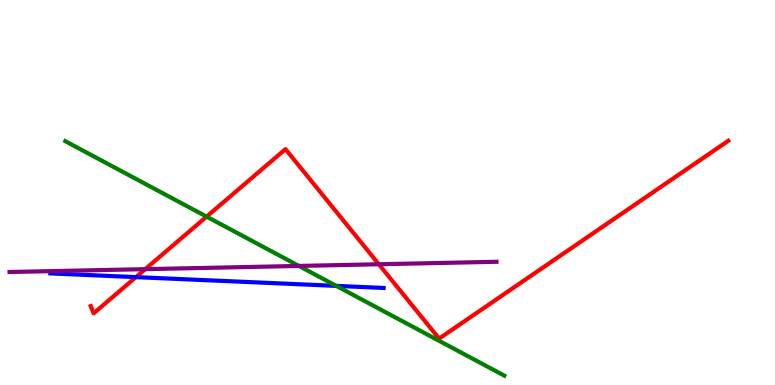[{'lines': ['blue', 'red'], 'intersections': [{'x': 1.75, 'y': 2.8}]}, {'lines': ['green', 'red'], 'intersections': [{'x': 2.67, 'y': 4.37}]}, {'lines': ['purple', 'red'], 'intersections': [{'x': 1.87, 'y': 3.01}, {'x': 4.89, 'y': 3.14}]}, {'lines': ['blue', 'green'], 'intersections': [{'x': 4.34, 'y': 2.57}]}, {'lines': ['blue', 'purple'], 'intersections': []}, {'lines': ['green', 'purple'], 'intersections': [{'x': 3.86, 'y': 3.09}]}]